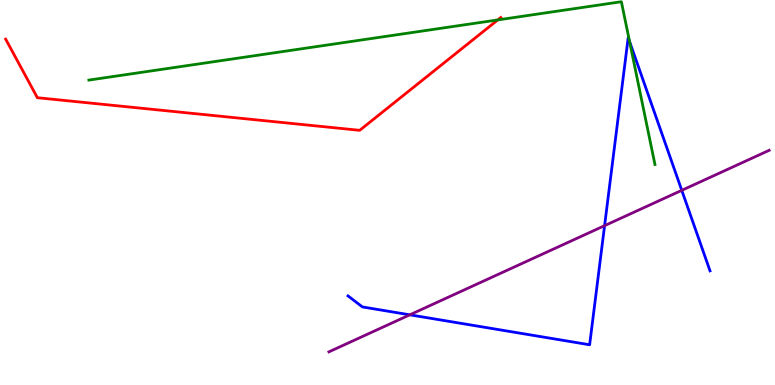[{'lines': ['blue', 'red'], 'intersections': []}, {'lines': ['green', 'red'], 'intersections': [{'x': 6.42, 'y': 9.48}]}, {'lines': ['purple', 'red'], 'intersections': []}, {'lines': ['blue', 'green'], 'intersections': [{'x': 8.12, 'y': 8.92}]}, {'lines': ['blue', 'purple'], 'intersections': [{'x': 5.29, 'y': 1.82}, {'x': 7.8, 'y': 4.14}, {'x': 8.8, 'y': 5.06}]}, {'lines': ['green', 'purple'], 'intersections': []}]